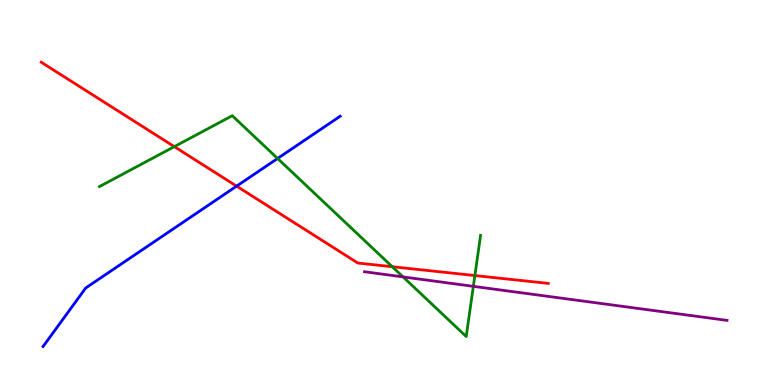[{'lines': ['blue', 'red'], 'intersections': [{'x': 3.05, 'y': 5.17}]}, {'lines': ['green', 'red'], 'intersections': [{'x': 2.25, 'y': 6.19}, {'x': 5.06, 'y': 3.07}, {'x': 6.13, 'y': 2.84}]}, {'lines': ['purple', 'red'], 'intersections': []}, {'lines': ['blue', 'green'], 'intersections': [{'x': 3.58, 'y': 5.88}]}, {'lines': ['blue', 'purple'], 'intersections': []}, {'lines': ['green', 'purple'], 'intersections': [{'x': 5.2, 'y': 2.81}, {'x': 6.11, 'y': 2.56}]}]